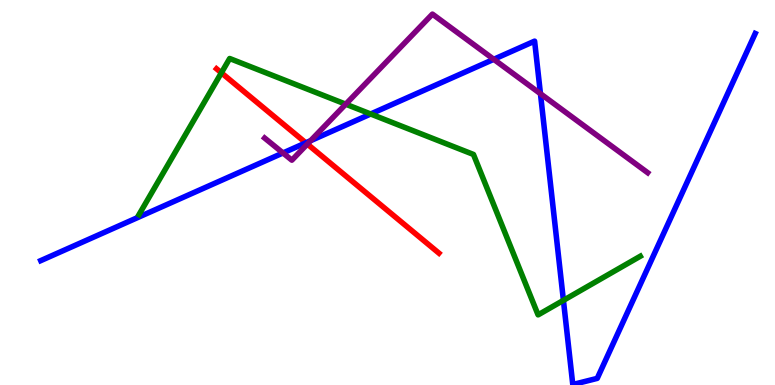[{'lines': ['blue', 'red'], 'intersections': [{'x': 3.95, 'y': 6.29}]}, {'lines': ['green', 'red'], 'intersections': [{'x': 2.86, 'y': 8.11}]}, {'lines': ['purple', 'red'], 'intersections': [{'x': 3.97, 'y': 6.26}]}, {'lines': ['blue', 'green'], 'intersections': [{'x': 4.78, 'y': 7.04}, {'x': 7.27, 'y': 2.2}]}, {'lines': ['blue', 'purple'], 'intersections': [{'x': 3.65, 'y': 6.03}, {'x': 4.01, 'y': 6.35}, {'x': 6.37, 'y': 8.46}, {'x': 6.97, 'y': 7.57}]}, {'lines': ['green', 'purple'], 'intersections': [{'x': 4.46, 'y': 7.29}]}]